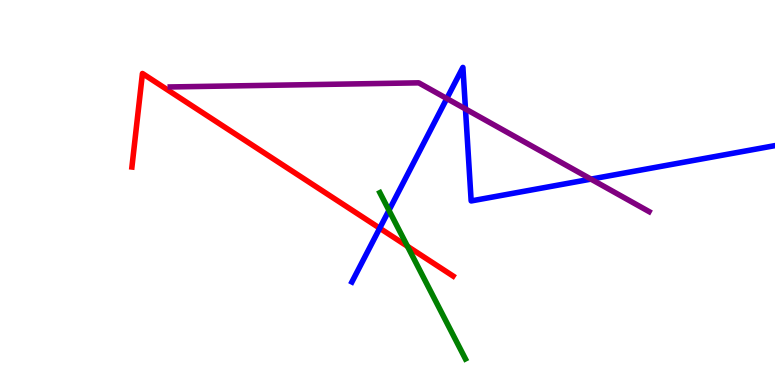[{'lines': ['blue', 'red'], 'intersections': [{'x': 4.9, 'y': 4.07}]}, {'lines': ['green', 'red'], 'intersections': [{'x': 5.26, 'y': 3.6}]}, {'lines': ['purple', 'red'], 'intersections': []}, {'lines': ['blue', 'green'], 'intersections': [{'x': 5.02, 'y': 4.54}]}, {'lines': ['blue', 'purple'], 'intersections': [{'x': 5.77, 'y': 7.44}, {'x': 6.01, 'y': 7.17}, {'x': 7.63, 'y': 5.35}]}, {'lines': ['green', 'purple'], 'intersections': []}]